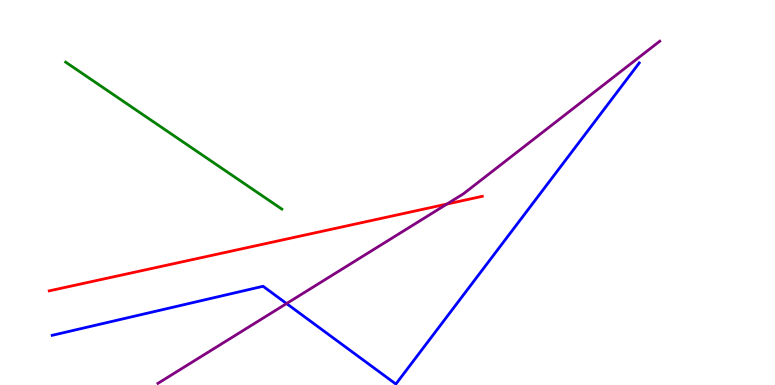[{'lines': ['blue', 'red'], 'intersections': []}, {'lines': ['green', 'red'], 'intersections': []}, {'lines': ['purple', 'red'], 'intersections': [{'x': 5.77, 'y': 4.7}]}, {'lines': ['blue', 'green'], 'intersections': []}, {'lines': ['blue', 'purple'], 'intersections': [{'x': 3.7, 'y': 2.12}]}, {'lines': ['green', 'purple'], 'intersections': []}]